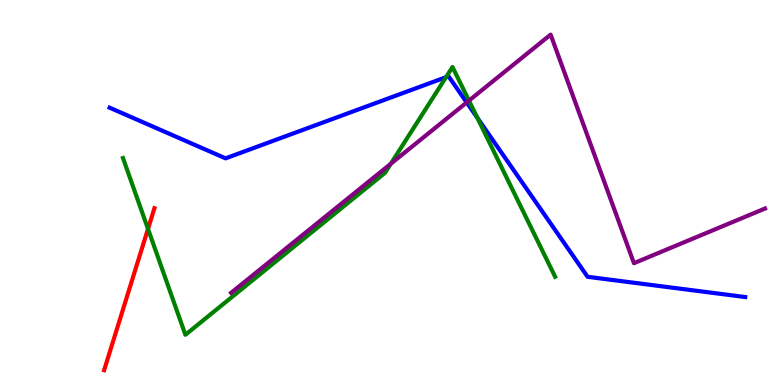[{'lines': ['blue', 'red'], 'intersections': []}, {'lines': ['green', 'red'], 'intersections': [{'x': 1.91, 'y': 4.05}]}, {'lines': ['purple', 'red'], 'intersections': []}, {'lines': ['blue', 'green'], 'intersections': [{'x': 5.76, 'y': 8.0}, {'x': 6.16, 'y': 6.94}]}, {'lines': ['blue', 'purple'], 'intersections': [{'x': 6.02, 'y': 7.34}]}, {'lines': ['green', 'purple'], 'intersections': [{'x': 5.04, 'y': 5.75}, {'x': 6.05, 'y': 7.39}]}]